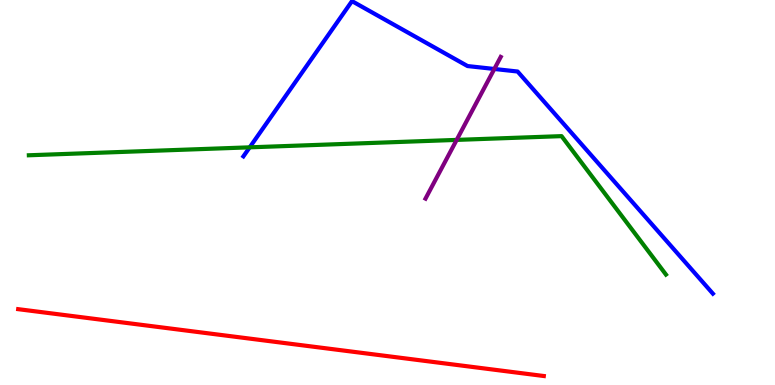[{'lines': ['blue', 'red'], 'intersections': []}, {'lines': ['green', 'red'], 'intersections': []}, {'lines': ['purple', 'red'], 'intersections': []}, {'lines': ['blue', 'green'], 'intersections': [{'x': 3.22, 'y': 6.17}]}, {'lines': ['blue', 'purple'], 'intersections': [{'x': 6.38, 'y': 8.21}]}, {'lines': ['green', 'purple'], 'intersections': [{'x': 5.89, 'y': 6.37}]}]